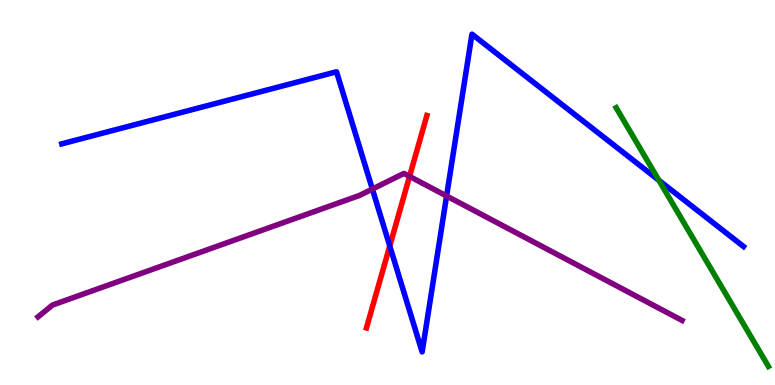[{'lines': ['blue', 'red'], 'intersections': [{'x': 5.03, 'y': 3.61}]}, {'lines': ['green', 'red'], 'intersections': []}, {'lines': ['purple', 'red'], 'intersections': [{'x': 5.28, 'y': 5.42}]}, {'lines': ['blue', 'green'], 'intersections': [{'x': 8.5, 'y': 5.32}]}, {'lines': ['blue', 'purple'], 'intersections': [{'x': 4.8, 'y': 5.09}, {'x': 5.76, 'y': 4.91}]}, {'lines': ['green', 'purple'], 'intersections': []}]